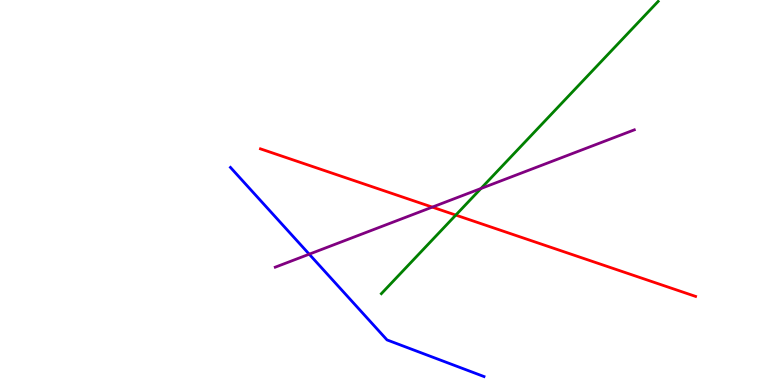[{'lines': ['blue', 'red'], 'intersections': []}, {'lines': ['green', 'red'], 'intersections': [{'x': 5.88, 'y': 4.41}]}, {'lines': ['purple', 'red'], 'intersections': [{'x': 5.58, 'y': 4.62}]}, {'lines': ['blue', 'green'], 'intersections': []}, {'lines': ['blue', 'purple'], 'intersections': [{'x': 3.99, 'y': 3.4}]}, {'lines': ['green', 'purple'], 'intersections': [{'x': 6.21, 'y': 5.1}]}]